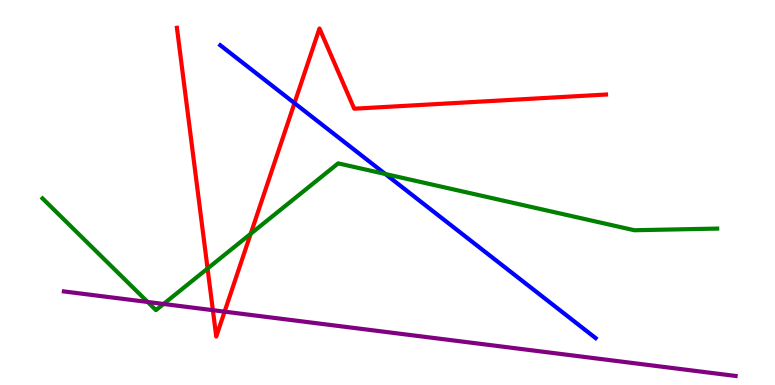[{'lines': ['blue', 'red'], 'intersections': [{'x': 3.8, 'y': 7.32}]}, {'lines': ['green', 'red'], 'intersections': [{'x': 2.68, 'y': 3.03}, {'x': 3.23, 'y': 3.93}]}, {'lines': ['purple', 'red'], 'intersections': [{'x': 2.75, 'y': 1.94}, {'x': 2.9, 'y': 1.91}]}, {'lines': ['blue', 'green'], 'intersections': [{'x': 4.97, 'y': 5.48}]}, {'lines': ['blue', 'purple'], 'intersections': []}, {'lines': ['green', 'purple'], 'intersections': [{'x': 1.91, 'y': 2.16}, {'x': 2.11, 'y': 2.1}]}]